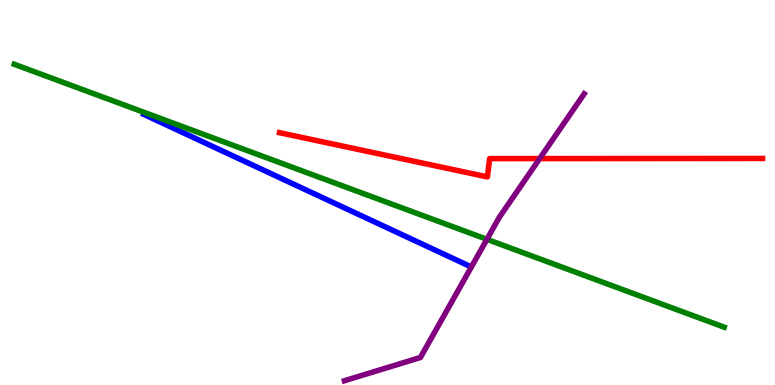[{'lines': ['blue', 'red'], 'intersections': []}, {'lines': ['green', 'red'], 'intersections': []}, {'lines': ['purple', 'red'], 'intersections': [{'x': 6.96, 'y': 5.88}]}, {'lines': ['blue', 'green'], 'intersections': []}, {'lines': ['blue', 'purple'], 'intersections': []}, {'lines': ['green', 'purple'], 'intersections': [{'x': 6.28, 'y': 3.78}]}]